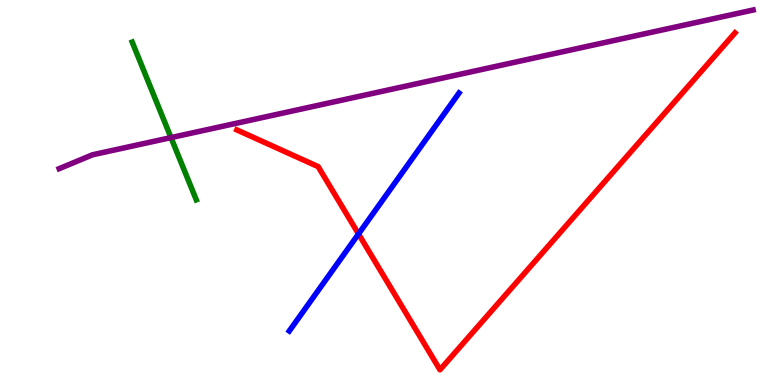[{'lines': ['blue', 'red'], 'intersections': [{'x': 4.63, 'y': 3.92}]}, {'lines': ['green', 'red'], 'intersections': []}, {'lines': ['purple', 'red'], 'intersections': []}, {'lines': ['blue', 'green'], 'intersections': []}, {'lines': ['blue', 'purple'], 'intersections': []}, {'lines': ['green', 'purple'], 'intersections': [{'x': 2.21, 'y': 6.43}]}]